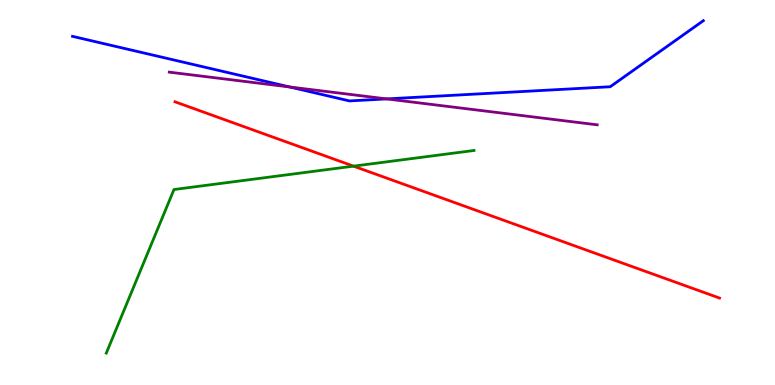[{'lines': ['blue', 'red'], 'intersections': []}, {'lines': ['green', 'red'], 'intersections': [{'x': 4.56, 'y': 5.68}]}, {'lines': ['purple', 'red'], 'intersections': []}, {'lines': ['blue', 'green'], 'intersections': []}, {'lines': ['blue', 'purple'], 'intersections': [{'x': 3.74, 'y': 7.74}, {'x': 4.99, 'y': 7.43}]}, {'lines': ['green', 'purple'], 'intersections': []}]